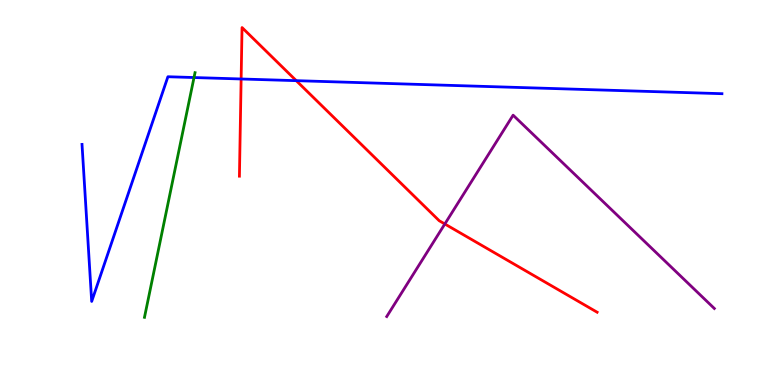[{'lines': ['blue', 'red'], 'intersections': [{'x': 3.11, 'y': 7.95}, {'x': 3.82, 'y': 7.9}]}, {'lines': ['green', 'red'], 'intersections': []}, {'lines': ['purple', 'red'], 'intersections': [{'x': 5.74, 'y': 4.18}]}, {'lines': ['blue', 'green'], 'intersections': [{'x': 2.5, 'y': 7.99}]}, {'lines': ['blue', 'purple'], 'intersections': []}, {'lines': ['green', 'purple'], 'intersections': []}]